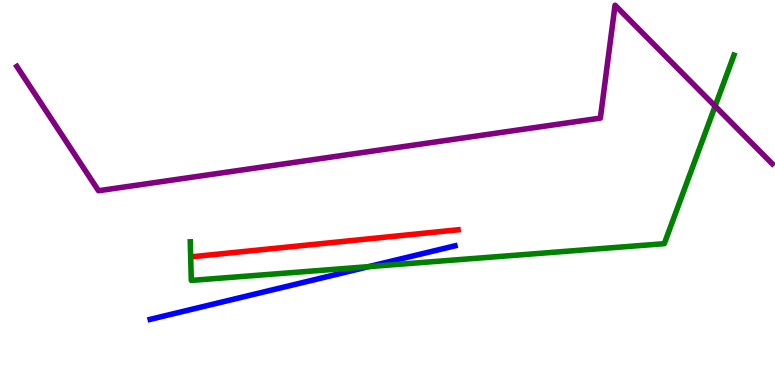[{'lines': ['blue', 'red'], 'intersections': []}, {'lines': ['green', 'red'], 'intersections': []}, {'lines': ['purple', 'red'], 'intersections': []}, {'lines': ['blue', 'green'], 'intersections': [{'x': 4.76, 'y': 3.07}]}, {'lines': ['blue', 'purple'], 'intersections': []}, {'lines': ['green', 'purple'], 'intersections': [{'x': 9.23, 'y': 7.24}]}]